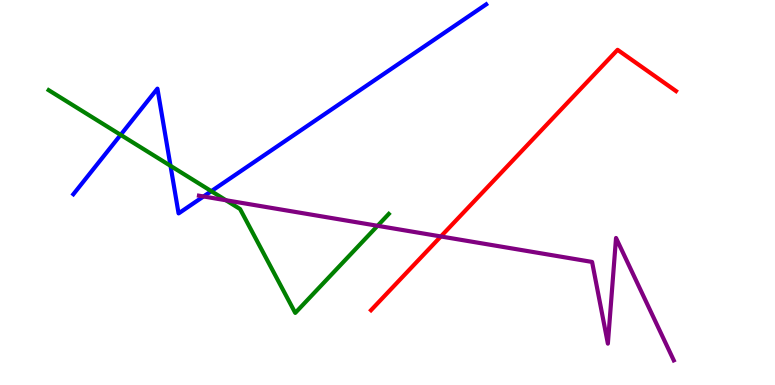[{'lines': ['blue', 'red'], 'intersections': []}, {'lines': ['green', 'red'], 'intersections': []}, {'lines': ['purple', 'red'], 'intersections': [{'x': 5.69, 'y': 3.86}]}, {'lines': ['blue', 'green'], 'intersections': [{'x': 1.56, 'y': 6.5}, {'x': 2.2, 'y': 5.69}, {'x': 2.73, 'y': 5.03}]}, {'lines': ['blue', 'purple'], 'intersections': [{'x': 2.63, 'y': 4.9}]}, {'lines': ['green', 'purple'], 'intersections': [{'x': 2.92, 'y': 4.8}, {'x': 4.87, 'y': 4.14}]}]